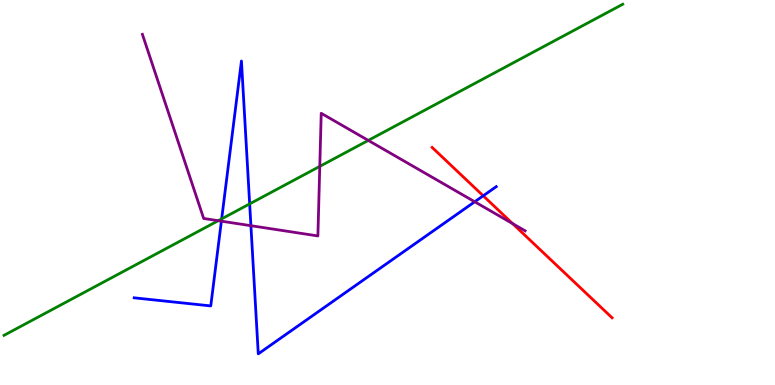[{'lines': ['blue', 'red'], 'intersections': [{'x': 6.24, 'y': 4.91}]}, {'lines': ['green', 'red'], 'intersections': []}, {'lines': ['purple', 'red'], 'intersections': [{'x': 6.61, 'y': 4.19}]}, {'lines': ['blue', 'green'], 'intersections': [{'x': 2.86, 'y': 4.32}, {'x': 3.22, 'y': 4.7}]}, {'lines': ['blue', 'purple'], 'intersections': [{'x': 2.86, 'y': 4.26}, {'x': 3.24, 'y': 4.14}, {'x': 6.13, 'y': 4.76}]}, {'lines': ['green', 'purple'], 'intersections': [{'x': 2.82, 'y': 4.27}, {'x': 4.13, 'y': 5.68}, {'x': 4.75, 'y': 6.35}]}]